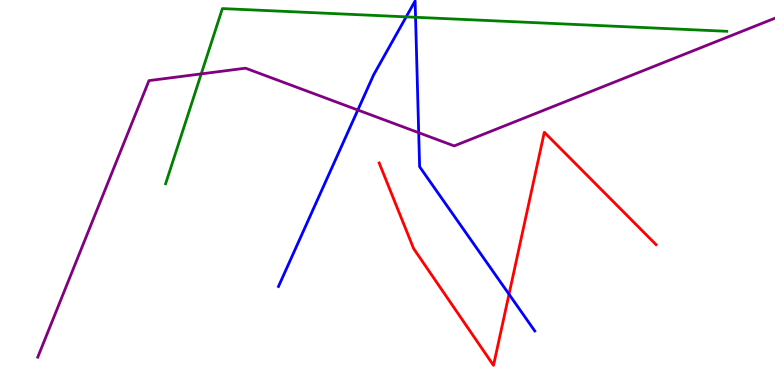[{'lines': ['blue', 'red'], 'intersections': [{'x': 6.57, 'y': 2.36}]}, {'lines': ['green', 'red'], 'intersections': []}, {'lines': ['purple', 'red'], 'intersections': []}, {'lines': ['blue', 'green'], 'intersections': [{'x': 5.24, 'y': 9.56}, {'x': 5.36, 'y': 9.55}]}, {'lines': ['blue', 'purple'], 'intersections': [{'x': 4.62, 'y': 7.14}, {'x': 5.4, 'y': 6.55}]}, {'lines': ['green', 'purple'], 'intersections': [{'x': 2.6, 'y': 8.08}]}]